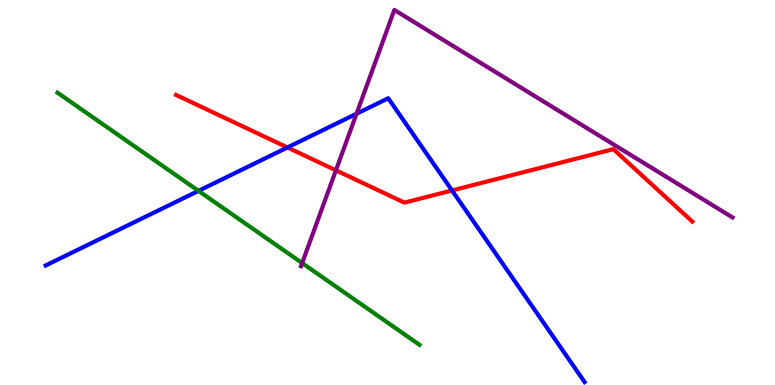[{'lines': ['blue', 'red'], 'intersections': [{'x': 3.71, 'y': 6.17}, {'x': 5.83, 'y': 5.05}]}, {'lines': ['green', 'red'], 'intersections': []}, {'lines': ['purple', 'red'], 'intersections': [{'x': 4.33, 'y': 5.58}]}, {'lines': ['blue', 'green'], 'intersections': [{'x': 2.56, 'y': 5.04}]}, {'lines': ['blue', 'purple'], 'intersections': [{'x': 4.6, 'y': 7.05}]}, {'lines': ['green', 'purple'], 'intersections': [{'x': 3.9, 'y': 3.17}]}]